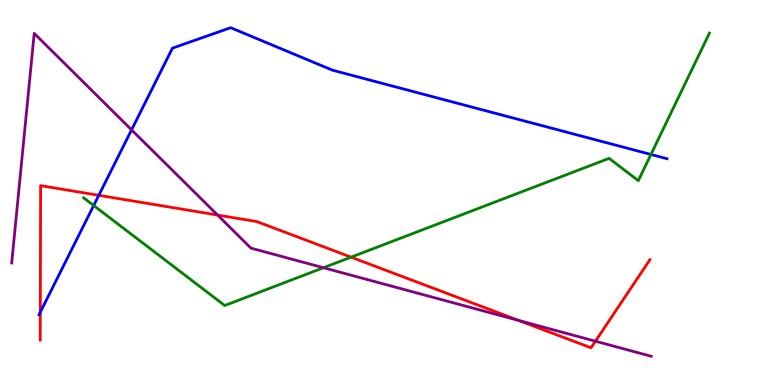[{'lines': ['blue', 'red'], 'intersections': [{'x': 0.52, 'y': 1.89}, {'x': 1.27, 'y': 4.93}]}, {'lines': ['green', 'red'], 'intersections': [{'x': 4.53, 'y': 3.32}]}, {'lines': ['purple', 'red'], 'intersections': [{'x': 2.81, 'y': 4.41}, {'x': 6.69, 'y': 1.68}, {'x': 7.68, 'y': 1.14}]}, {'lines': ['blue', 'green'], 'intersections': [{'x': 1.21, 'y': 4.66}, {'x': 8.4, 'y': 5.99}]}, {'lines': ['blue', 'purple'], 'intersections': [{'x': 1.7, 'y': 6.63}]}, {'lines': ['green', 'purple'], 'intersections': [{'x': 4.17, 'y': 3.05}]}]